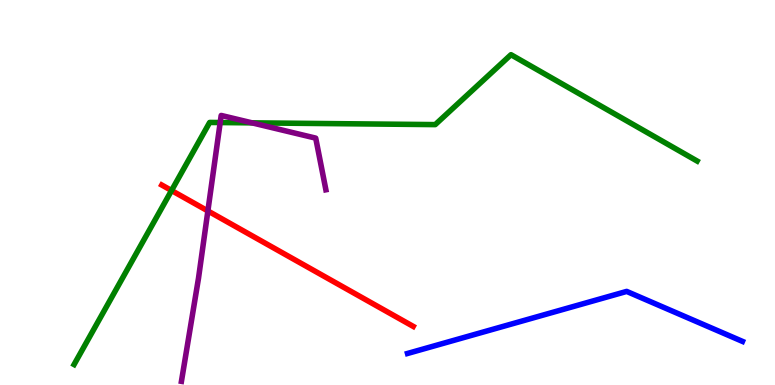[{'lines': ['blue', 'red'], 'intersections': []}, {'lines': ['green', 'red'], 'intersections': [{'x': 2.21, 'y': 5.05}]}, {'lines': ['purple', 'red'], 'intersections': [{'x': 2.68, 'y': 4.52}]}, {'lines': ['blue', 'green'], 'intersections': []}, {'lines': ['blue', 'purple'], 'intersections': []}, {'lines': ['green', 'purple'], 'intersections': [{'x': 2.84, 'y': 6.82}, {'x': 3.25, 'y': 6.81}]}]